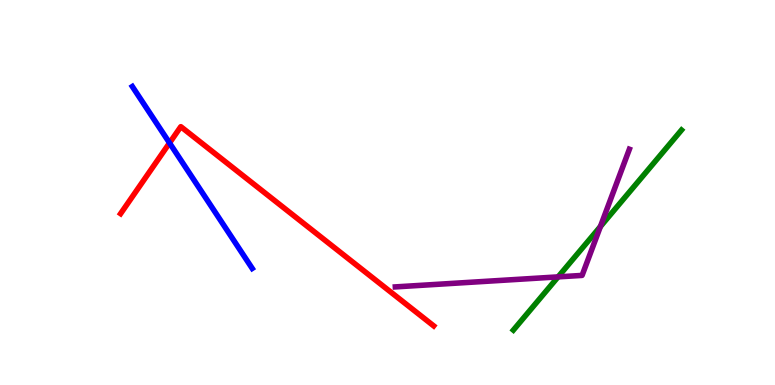[{'lines': ['blue', 'red'], 'intersections': [{'x': 2.19, 'y': 6.29}]}, {'lines': ['green', 'red'], 'intersections': []}, {'lines': ['purple', 'red'], 'intersections': []}, {'lines': ['blue', 'green'], 'intersections': []}, {'lines': ['blue', 'purple'], 'intersections': []}, {'lines': ['green', 'purple'], 'intersections': [{'x': 7.2, 'y': 2.81}, {'x': 7.75, 'y': 4.12}]}]